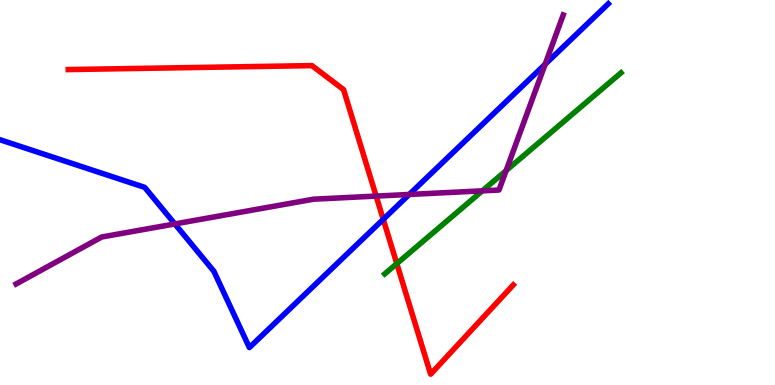[{'lines': ['blue', 'red'], 'intersections': [{'x': 4.95, 'y': 4.3}]}, {'lines': ['green', 'red'], 'intersections': [{'x': 5.12, 'y': 3.15}]}, {'lines': ['purple', 'red'], 'intersections': [{'x': 4.85, 'y': 4.91}]}, {'lines': ['blue', 'green'], 'intersections': []}, {'lines': ['blue', 'purple'], 'intersections': [{'x': 2.26, 'y': 4.18}, {'x': 5.28, 'y': 4.95}, {'x': 7.03, 'y': 8.33}]}, {'lines': ['green', 'purple'], 'intersections': [{'x': 6.22, 'y': 5.04}, {'x': 6.53, 'y': 5.57}]}]